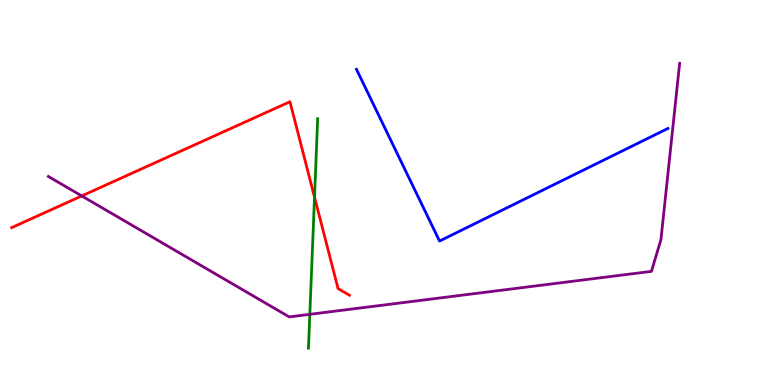[{'lines': ['blue', 'red'], 'intersections': []}, {'lines': ['green', 'red'], 'intersections': [{'x': 4.06, 'y': 4.88}]}, {'lines': ['purple', 'red'], 'intersections': [{'x': 1.05, 'y': 4.91}]}, {'lines': ['blue', 'green'], 'intersections': []}, {'lines': ['blue', 'purple'], 'intersections': []}, {'lines': ['green', 'purple'], 'intersections': [{'x': 4.0, 'y': 1.84}]}]